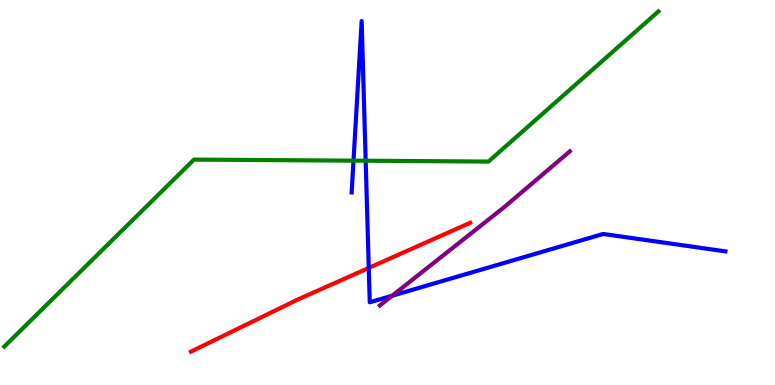[{'lines': ['blue', 'red'], 'intersections': [{'x': 4.76, 'y': 3.04}]}, {'lines': ['green', 'red'], 'intersections': []}, {'lines': ['purple', 'red'], 'intersections': []}, {'lines': ['blue', 'green'], 'intersections': [{'x': 4.56, 'y': 5.83}, {'x': 4.72, 'y': 5.82}]}, {'lines': ['blue', 'purple'], 'intersections': [{'x': 5.06, 'y': 2.32}]}, {'lines': ['green', 'purple'], 'intersections': []}]